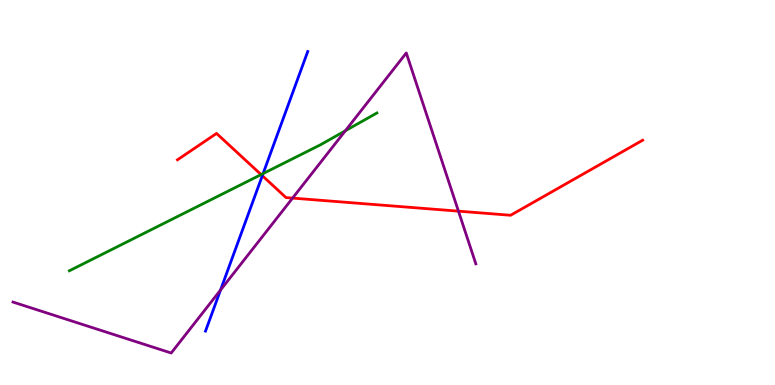[{'lines': ['blue', 'red'], 'intersections': [{'x': 3.38, 'y': 5.44}]}, {'lines': ['green', 'red'], 'intersections': [{'x': 3.37, 'y': 5.47}]}, {'lines': ['purple', 'red'], 'intersections': [{'x': 3.78, 'y': 4.85}, {'x': 5.92, 'y': 4.52}]}, {'lines': ['blue', 'green'], 'intersections': [{'x': 3.39, 'y': 5.49}]}, {'lines': ['blue', 'purple'], 'intersections': [{'x': 2.85, 'y': 2.47}]}, {'lines': ['green', 'purple'], 'intersections': [{'x': 4.46, 'y': 6.6}]}]